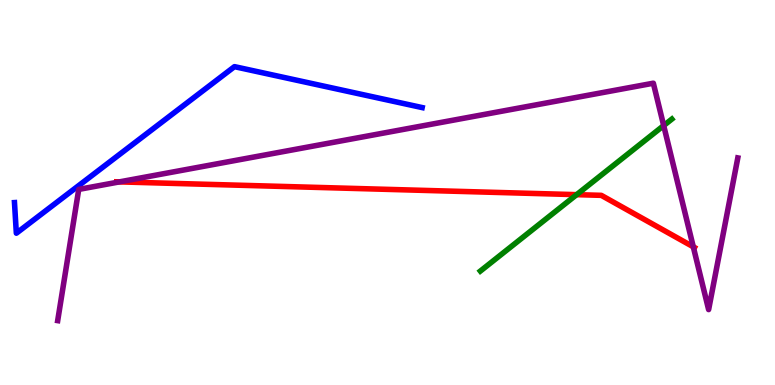[{'lines': ['blue', 'red'], 'intersections': []}, {'lines': ['green', 'red'], 'intersections': [{'x': 7.44, 'y': 4.94}]}, {'lines': ['purple', 'red'], 'intersections': [{'x': 1.54, 'y': 5.28}, {'x': 8.95, 'y': 3.59}]}, {'lines': ['blue', 'green'], 'intersections': []}, {'lines': ['blue', 'purple'], 'intersections': []}, {'lines': ['green', 'purple'], 'intersections': [{'x': 8.56, 'y': 6.74}]}]